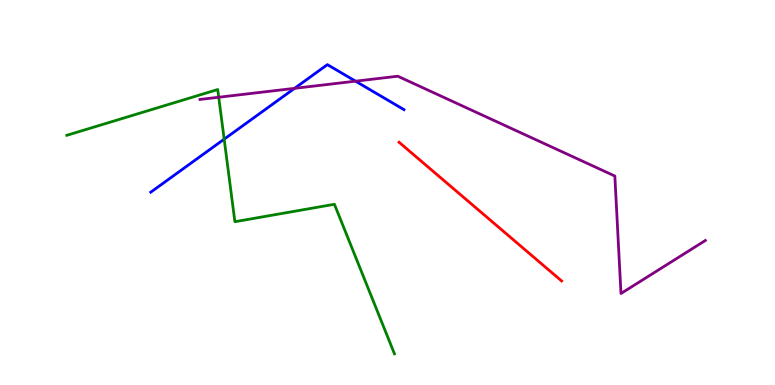[{'lines': ['blue', 'red'], 'intersections': []}, {'lines': ['green', 'red'], 'intersections': []}, {'lines': ['purple', 'red'], 'intersections': []}, {'lines': ['blue', 'green'], 'intersections': [{'x': 2.89, 'y': 6.39}]}, {'lines': ['blue', 'purple'], 'intersections': [{'x': 3.8, 'y': 7.71}, {'x': 4.59, 'y': 7.89}]}, {'lines': ['green', 'purple'], 'intersections': [{'x': 2.82, 'y': 7.47}]}]